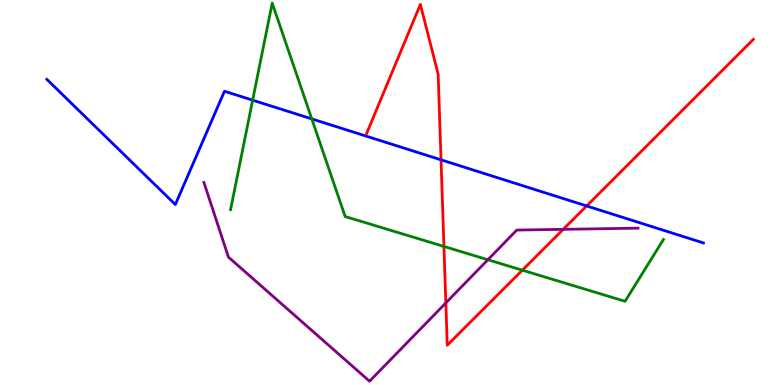[{'lines': ['blue', 'red'], 'intersections': [{'x': 5.69, 'y': 5.85}, {'x': 7.57, 'y': 4.65}]}, {'lines': ['green', 'red'], 'intersections': [{'x': 5.73, 'y': 3.6}, {'x': 6.74, 'y': 2.98}]}, {'lines': ['purple', 'red'], 'intersections': [{'x': 5.75, 'y': 2.13}, {'x': 7.27, 'y': 4.04}]}, {'lines': ['blue', 'green'], 'intersections': [{'x': 3.26, 'y': 7.4}, {'x': 4.02, 'y': 6.91}]}, {'lines': ['blue', 'purple'], 'intersections': []}, {'lines': ['green', 'purple'], 'intersections': [{'x': 6.3, 'y': 3.25}]}]